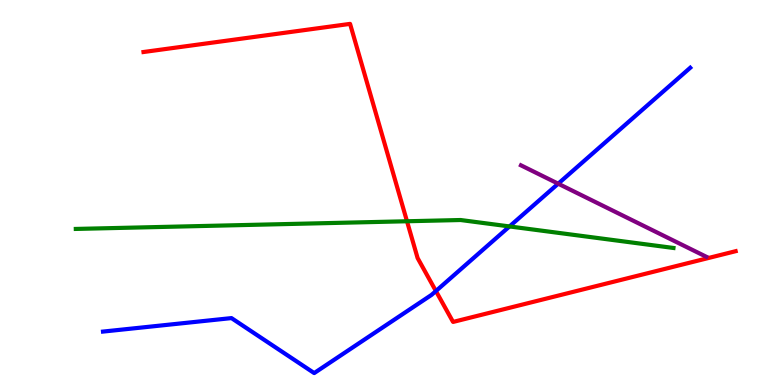[{'lines': ['blue', 'red'], 'intersections': [{'x': 5.62, 'y': 2.44}]}, {'lines': ['green', 'red'], 'intersections': [{'x': 5.25, 'y': 4.25}]}, {'lines': ['purple', 'red'], 'intersections': []}, {'lines': ['blue', 'green'], 'intersections': [{'x': 6.57, 'y': 4.12}]}, {'lines': ['blue', 'purple'], 'intersections': [{'x': 7.2, 'y': 5.23}]}, {'lines': ['green', 'purple'], 'intersections': []}]